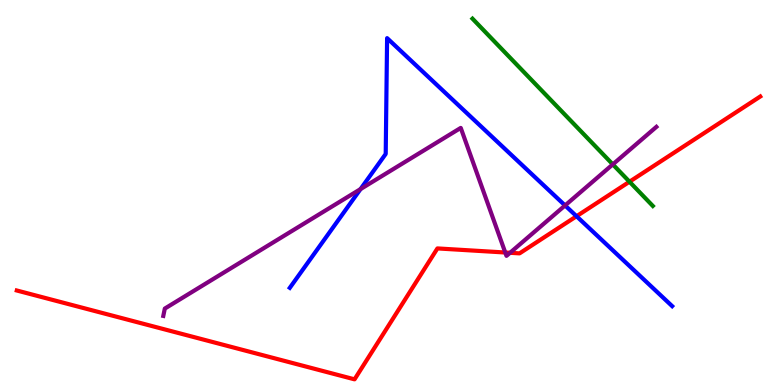[{'lines': ['blue', 'red'], 'intersections': [{'x': 7.44, 'y': 4.38}]}, {'lines': ['green', 'red'], 'intersections': [{'x': 8.12, 'y': 5.28}]}, {'lines': ['purple', 'red'], 'intersections': [{'x': 6.52, 'y': 3.44}, {'x': 6.58, 'y': 3.43}]}, {'lines': ['blue', 'green'], 'intersections': []}, {'lines': ['blue', 'purple'], 'intersections': [{'x': 4.65, 'y': 5.09}, {'x': 7.29, 'y': 4.66}]}, {'lines': ['green', 'purple'], 'intersections': [{'x': 7.91, 'y': 5.73}]}]